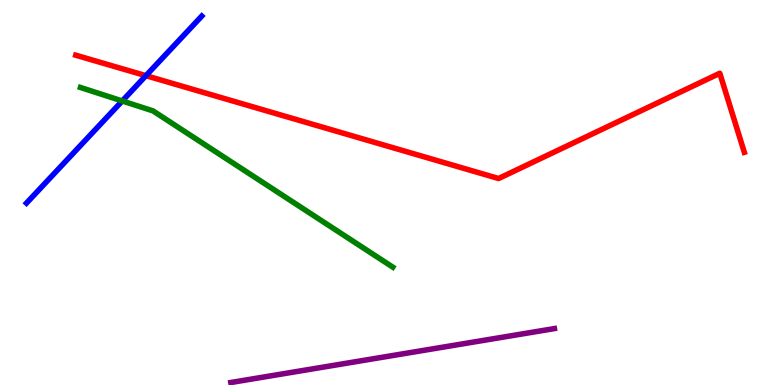[{'lines': ['blue', 'red'], 'intersections': [{'x': 1.88, 'y': 8.03}]}, {'lines': ['green', 'red'], 'intersections': []}, {'lines': ['purple', 'red'], 'intersections': []}, {'lines': ['blue', 'green'], 'intersections': [{'x': 1.58, 'y': 7.38}]}, {'lines': ['blue', 'purple'], 'intersections': []}, {'lines': ['green', 'purple'], 'intersections': []}]